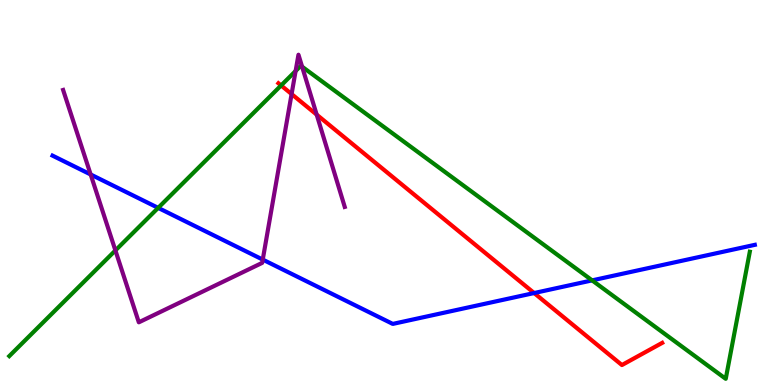[{'lines': ['blue', 'red'], 'intersections': [{'x': 6.89, 'y': 2.39}]}, {'lines': ['green', 'red'], 'intersections': [{'x': 3.63, 'y': 7.78}]}, {'lines': ['purple', 'red'], 'intersections': [{'x': 3.76, 'y': 7.56}, {'x': 4.09, 'y': 7.02}]}, {'lines': ['blue', 'green'], 'intersections': [{'x': 2.04, 'y': 4.6}, {'x': 7.64, 'y': 2.72}]}, {'lines': ['blue', 'purple'], 'intersections': [{'x': 1.17, 'y': 5.47}, {'x': 3.39, 'y': 3.26}]}, {'lines': ['green', 'purple'], 'intersections': [{'x': 1.49, 'y': 3.5}, {'x': 3.81, 'y': 8.16}, {'x': 3.9, 'y': 8.27}]}]